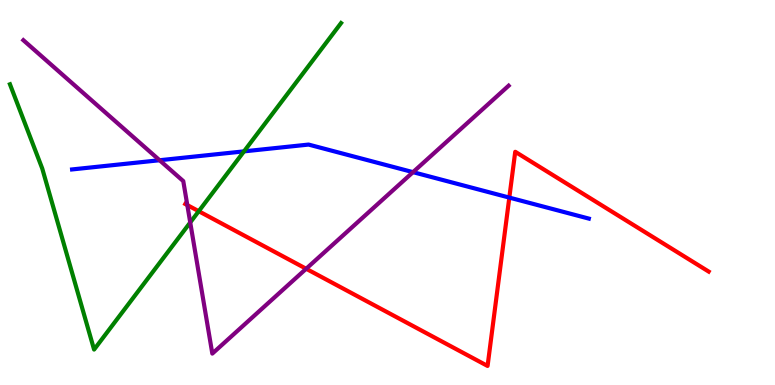[{'lines': ['blue', 'red'], 'intersections': [{'x': 6.57, 'y': 4.87}]}, {'lines': ['green', 'red'], 'intersections': [{'x': 2.56, 'y': 4.51}]}, {'lines': ['purple', 'red'], 'intersections': [{'x': 2.42, 'y': 4.67}, {'x': 3.95, 'y': 3.02}]}, {'lines': ['blue', 'green'], 'intersections': [{'x': 3.15, 'y': 6.07}]}, {'lines': ['blue', 'purple'], 'intersections': [{'x': 2.06, 'y': 5.84}, {'x': 5.33, 'y': 5.53}]}, {'lines': ['green', 'purple'], 'intersections': [{'x': 2.45, 'y': 4.22}]}]